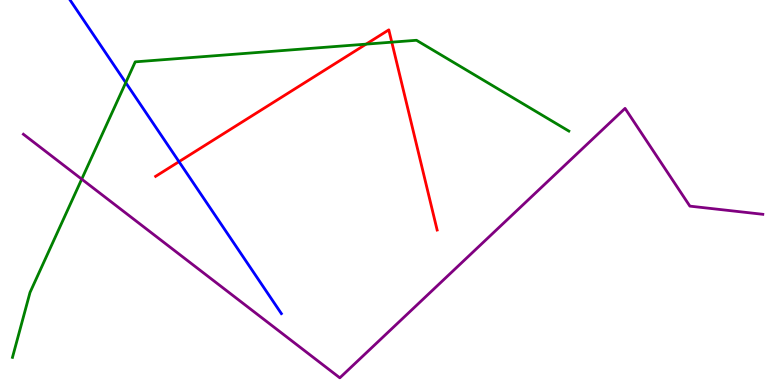[{'lines': ['blue', 'red'], 'intersections': [{'x': 2.31, 'y': 5.8}]}, {'lines': ['green', 'red'], 'intersections': [{'x': 4.72, 'y': 8.85}, {'x': 5.06, 'y': 8.9}]}, {'lines': ['purple', 'red'], 'intersections': []}, {'lines': ['blue', 'green'], 'intersections': [{'x': 1.62, 'y': 7.85}]}, {'lines': ['blue', 'purple'], 'intersections': []}, {'lines': ['green', 'purple'], 'intersections': [{'x': 1.05, 'y': 5.35}]}]